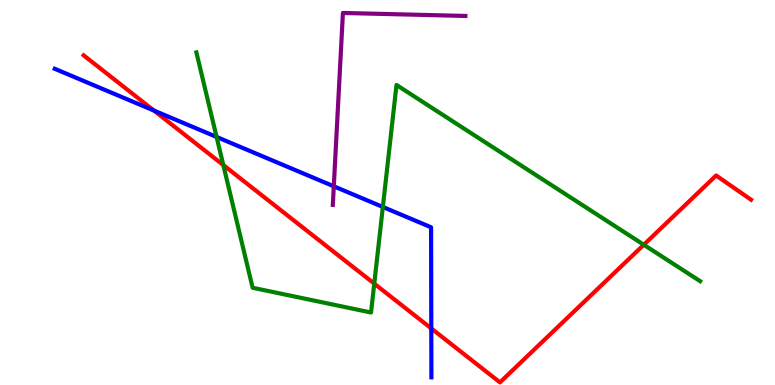[{'lines': ['blue', 'red'], 'intersections': [{'x': 1.99, 'y': 7.13}, {'x': 5.57, 'y': 1.47}]}, {'lines': ['green', 'red'], 'intersections': [{'x': 2.88, 'y': 5.71}, {'x': 4.83, 'y': 2.63}, {'x': 8.31, 'y': 3.64}]}, {'lines': ['purple', 'red'], 'intersections': []}, {'lines': ['blue', 'green'], 'intersections': [{'x': 2.79, 'y': 6.44}, {'x': 4.94, 'y': 4.62}]}, {'lines': ['blue', 'purple'], 'intersections': [{'x': 4.31, 'y': 5.16}]}, {'lines': ['green', 'purple'], 'intersections': []}]